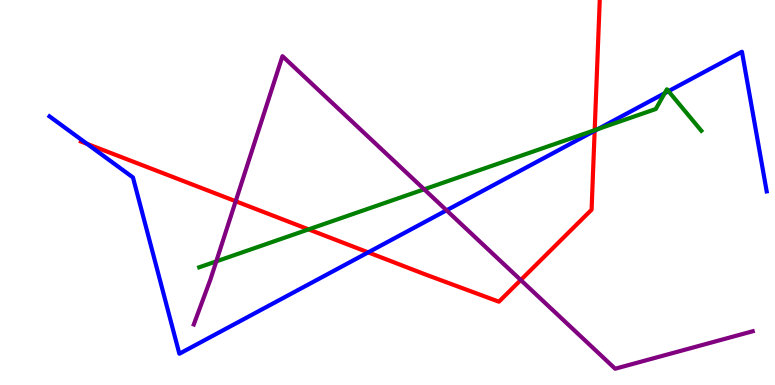[{'lines': ['blue', 'red'], 'intersections': [{'x': 1.12, 'y': 6.26}, {'x': 4.75, 'y': 3.44}, {'x': 7.67, 'y': 6.6}]}, {'lines': ['green', 'red'], 'intersections': [{'x': 3.98, 'y': 4.04}, {'x': 7.67, 'y': 6.62}]}, {'lines': ['purple', 'red'], 'intersections': [{'x': 3.04, 'y': 4.77}, {'x': 6.72, 'y': 2.73}]}, {'lines': ['blue', 'green'], 'intersections': [{'x': 7.71, 'y': 6.65}, {'x': 8.58, 'y': 7.58}, {'x': 8.63, 'y': 7.63}]}, {'lines': ['blue', 'purple'], 'intersections': [{'x': 5.76, 'y': 4.54}]}, {'lines': ['green', 'purple'], 'intersections': [{'x': 2.79, 'y': 3.21}, {'x': 5.47, 'y': 5.08}]}]